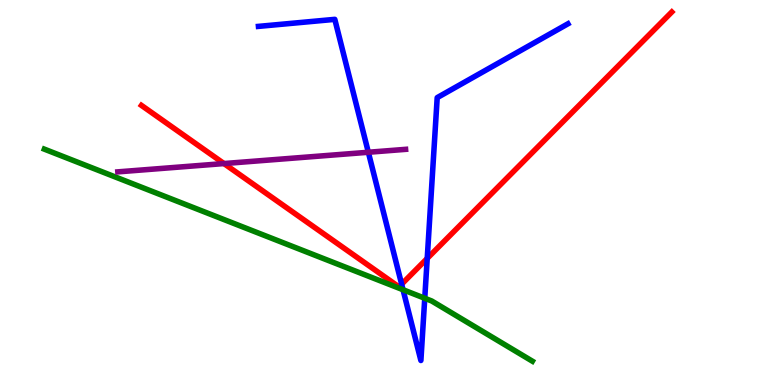[{'lines': ['blue', 'red'], 'intersections': [{'x': 5.18, 'y': 2.62}, {'x': 5.51, 'y': 3.29}]}, {'lines': ['green', 'red'], 'intersections': []}, {'lines': ['purple', 'red'], 'intersections': [{'x': 2.89, 'y': 5.75}]}, {'lines': ['blue', 'green'], 'intersections': [{'x': 5.2, 'y': 2.47}, {'x': 5.48, 'y': 2.25}]}, {'lines': ['blue', 'purple'], 'intersections': [{'x': 4.75, 'y': 6.05}]}, {'lines': ['green', 'purple'], 'intersections': []}]